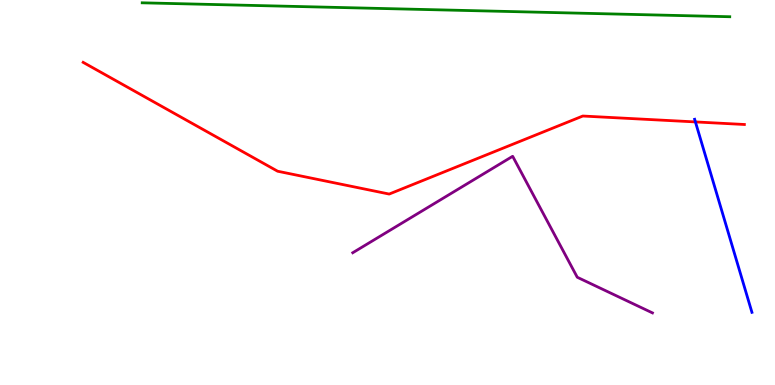[{'lines': ['blue', 'red'], 'intersections': [{'x': 8.97, 'y': 6.83}]}, {'lines': ['green', 'red'], 'intersections': []}, {'lines': ['purple', 'red'], 'intersections': []}, {'lines': ['blue', 'green'], 'intersections': []}, {'lines': ['blue', 'purple'], 'intersections': []}, {'lines': ['green', 'purple'], 'intersections': []}]